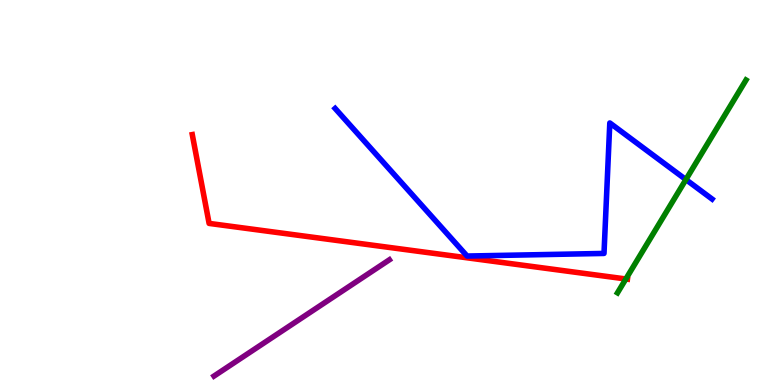[{'lines': ['blue', 'red'], 'intersections': []}, {'lines': ['green', 'red'], 'intersections': [{'x': 8.08, 'y': 2.75}]}, {'lines': ['purple', 'red'], 'intersections': []}, {'lines': ['blue', 'green'], 'intersections': [{'x': 8.85, 'y': 5.34}]}, {'lines': ['blue', 'purple'], 'intersections': []}, {'lines': ['green', 'purple'], 'intersections': []}]